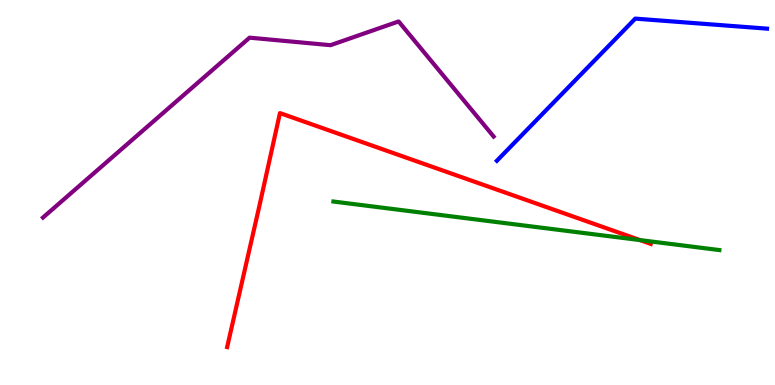[{'lines': ['blue', 'red'], 'intersections': []}, {'lines': ['green', 'red'], 'intersections': [{'x': 8.26, 'y': 3.76}]}, {'lines': ['purple', 'red'], 'intersections': []}, {'lines': ['blue', 'green'], 'intersections': []}, {'lines': ['blue', 'purple'], 'intersections': []}, {'lines': ['green', 'purple'], 'intersections': []}]